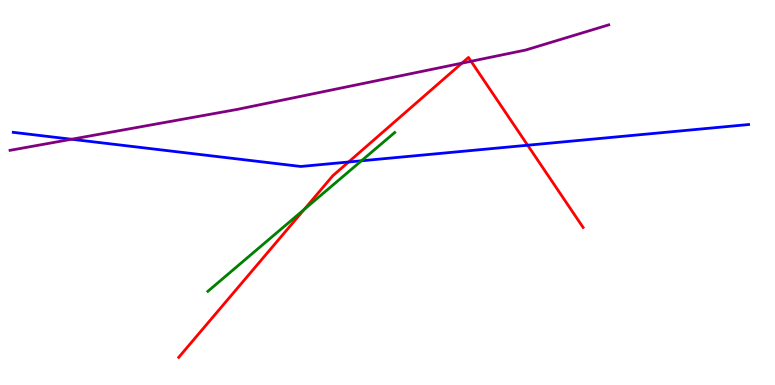[{'lines': ['blue', 'red'], 'intersections': [{'x': 4.5, 'y': 5.79}, {'x': 6.81, 'y': 6.23}]}, {'lines': ['green', 'red'], 'intersections': [{'x': 3.93, 'y': 4.56}]}, {'lines': ['purple', 'red'], 'intersections': [{'x': 5.96, 'y': 8.36}, {'x': 6.08, 'y': 8.41}]}, {'lines': ['blue', 'green'], 'intersections': [{'x': 4.66, 'y': 5.82}]}, {'lines': ['blue', 'purple'], 'intersections': [{'x': 0.923, 'y': 6.38}]}, {'lines': ['green', 'purple'], 'intersections': []}]